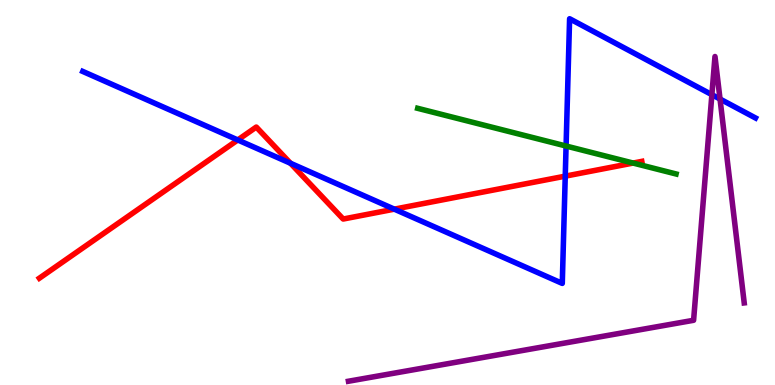[{'lines': ['blue', 'red'], 'intersections': [{'x': 3.07, 'y': 6.36}, {'x': 3.75, 'y': 5.76}, {'x': 5.09, 'y': 4.57}, {'x': 7.29, 'y': 5.42}]}, {'lines': ['green', 'red'], 'intersections': [{'x': 8.17, 'y': 5.76}]}, {'lines': ['purple', 'red'], 'intersections': []}, {'lines': ['blue', 'green'], 'intersections': [{'x': 7.3, 'y': 6.21}]}, {'lines': ['blue', 'purple'], 'intersections': [{'x': 9.19, 'y': 7.54}, {'x': 9.29, 'y': 7.43}]}, {'lines': ['green', 'purple'], 'intersections': []}]